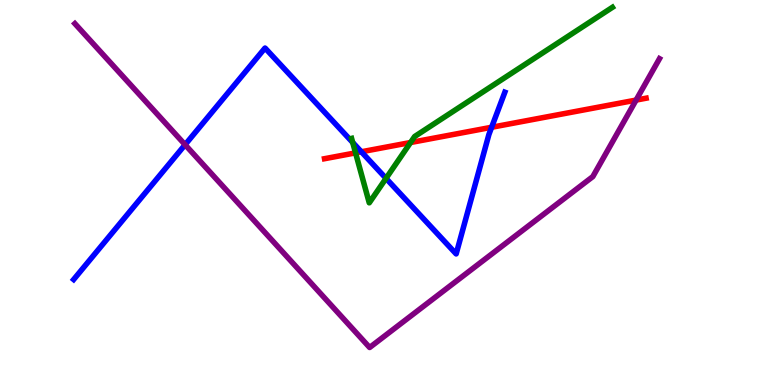[{'lines': ['blue', 'red'], 'intersections': [{'x': 4.66, 'y': 6.06}, {'x': 6.34, 'y': 6.69}]}, {'lines': ['green', 'red'], 'intersections': [{'x': 4.59, 'y': 6.03}, {'x': 5.3, 'y': 6.3}]}, {'lines': ['purple', 'red'], 'intersections': [{'x': 8.21, 'y': 7.4}]}, {'lines': ['blue', 'green'], 'intersections': [{'x': 4.55, 'y': 6.3}, {'x': 4.98, 'y': 5.37}]}, {'lines': ['blue', 'purple'], 'intersections': [{'x': 2.39, 'y': 6.24}]}, {'lines': ['green', 'purple'], 'intersections': []}]